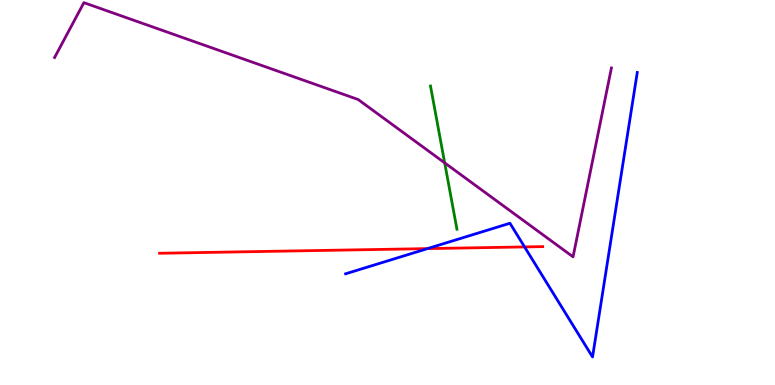[{'lines': ['blue', 'red'], 'intersections': [{'x': 5.52, 'y': 3.54}, {'x': 6.77, 'y': 3.59}]}, {'lines': ['green', 'red'], 'intersections': []}, {'lines': ['purple', 'red'], 'intersections': []}, {'lines': ['blue', 'green'], 'intersections': []}, {'lines': ['blue', 'purple'], 'intersections': []}, {'lines': ['green', 'purple'], 'intersections': [{'x': 5.74, 'y': 5.77}]}]